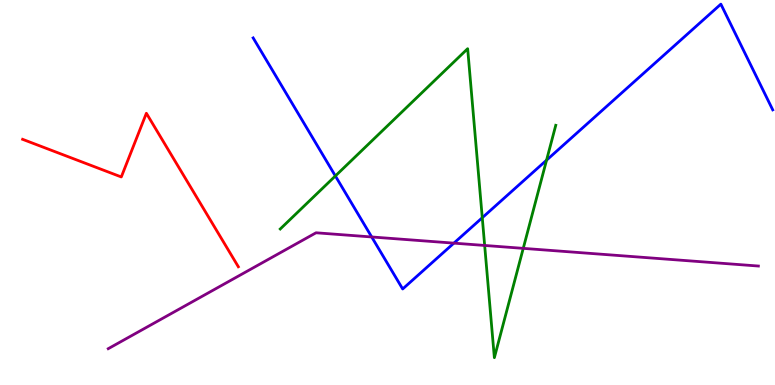[{'lines': ['blue', 'red'], 'intersections': []}, {'lines': ['green', 'red'], 'intersections': []}, {'lines': ['purple', 'red'], 'intersections': []}, {'lines': ['blue', 'green'], 'intersections': [{'x': 4.33, 'y': 5.43}, {'x': 6.22, 'y': 4.34}, {'x': 7.05, 'y': 5.84}]}, {'lines': ['blue', 'purple'], 'intersections': [{'x': 4.8, 'y': 3.85}, {'x': 5.86, 'y': 3.68}]}, {'lines': ['green', 'purple'], 'intersections': [{'x': 6.25, 'y': 3.62}, {'x': 6.75, 'y': 3.55}]}]